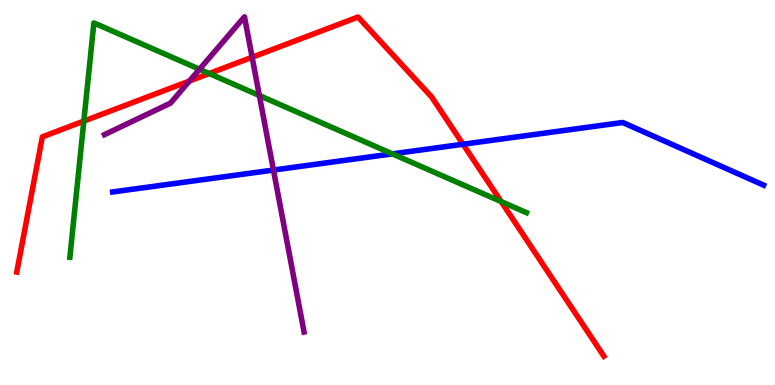[{'lines': ['blue', 'red'], 'intersections': [{'x': 5.97, 'y': 6.25}]}, {'lines': ['green', 'red'], 'intersections': [{'x': 1.08, 'y': 6.85}, {'x': 2.7, 'y': 8.09}, {'x': 6.47, 'y': 4.76}]}, {'lines': ['purple', 'red'], 'intersections': [{'x': 2.44, 'y': 7.9}, {'x': 3.25, 'y': 8.51}]}, {'lines': ['blue', 'green'], 'intersections': [{'x': 5.06, 'y': 6.0}]}, {'lines': ['blue', 'purple'], 'intersections': [{'x': 3.53, 'y': 5.58}]}, {'lines': ['green', 'purple'], 'intersections': [{'x': 2.57, 'y': 8.2}, {'x': 3.35, 'y': 7.52}]}]